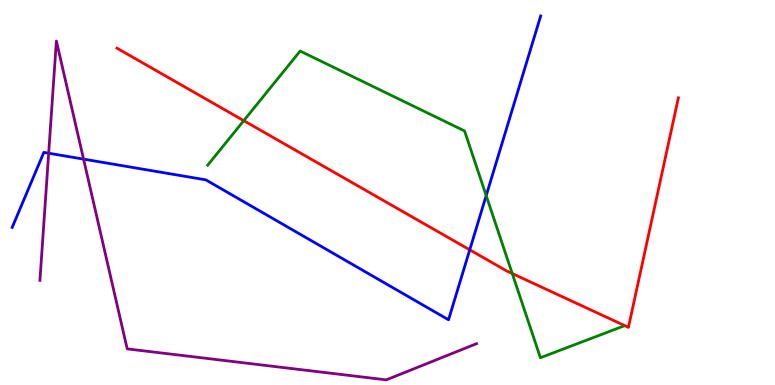[{'lines': ['blue', 'red'], 'intersections': [{'x': 6.06, 'y': 3.51}]}, {'lines': ['green', 'red'], 'intersections': [{'x': 3.15, 'y': 6.87}, {'x': 6.61, 'y': 2.9}]}, {'lines': ['purple', 'red'], 'intersections': []}, {'lines': ['blue', 'green'], 'intersections': [{'x': 6.27, 'y': 4.92}]}, {'lines': ['blue', 'purple'], 'intersections': [{'x': 0.628, 'y': 6.02}, {'x': 1.08, 'y': 5.87}]}, {'lines': ['green', 'purple'], 'intersections': []}]